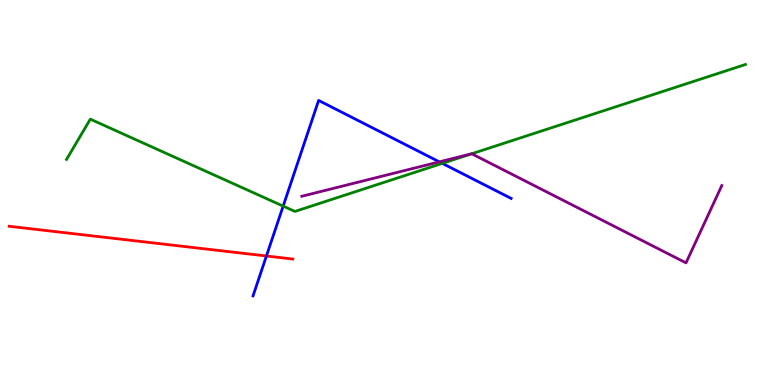[{'lines': ['blue', 'red'], 'intersections': [{'x': 3.44, 'y': 3.35}]}, {'lines': ['green', 'red'], 'intersections': []}, {'lines': ['purple', 'red'], 'intersections': []}, {'lines': ['blue', 'green'], 'intersections': [{'x': 3.65, 'y': 4.65}, {'x': 5.71, 'y': 5.76}]}, {'lines': ['blue', 'purple'], 'intersections': [{'x': 5.67, 'y': 5.8}]}, {'lines': ['green', 'purple'], 'intersections': [{'x': 6.09, 'y': 6.01}]}]